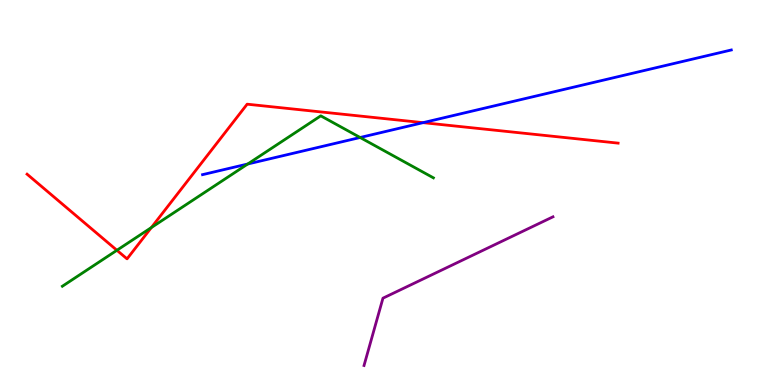[{'lines': ['blue', 'red'], 'intersections': [{'x': 5.46, 'y': 6.81}]}, {'lines': ['green', 'red'], 'intersections': [{'x': 1.51, 'y': 3.5}, {'x': 1.95, 'y': 4.09}]}, {'lines': ['purple', 'red'], 'intersections': []}, {'lines': ['blue', 'green'], 'intersections': [{'x': 3.2, 'y': 5.74}, {'x': 4.65, 'y': 6.43}]}, {'lines': ['blue', 'purple'], 'intersections': []}, {'lines': ['green', 'purple'], 'intersections': []}]